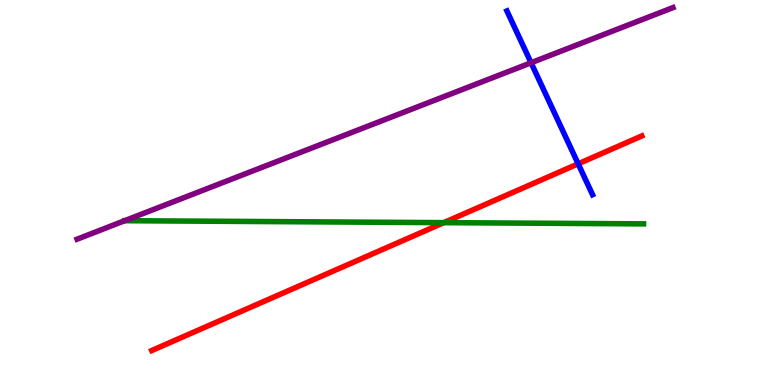[{'lines': ['blue', 'red'], 'intersections': [{'x': 7.46, 'y': 5.75}]}, {'lines': ['green', 'red'], 'intersections': [{'x': 5.73, 'y': 4.22}]}, {'lines': ['purple', 'red'], 'intersections': []}, {'lines': ['blue', 'green'], 'intersections': []}, {'lines': ['blue', 'purple'], 'intersections': [{'x': 6.85, 'y': 8.37}]}, {'lines': ['green', 'purple'], 'intersections': []}]